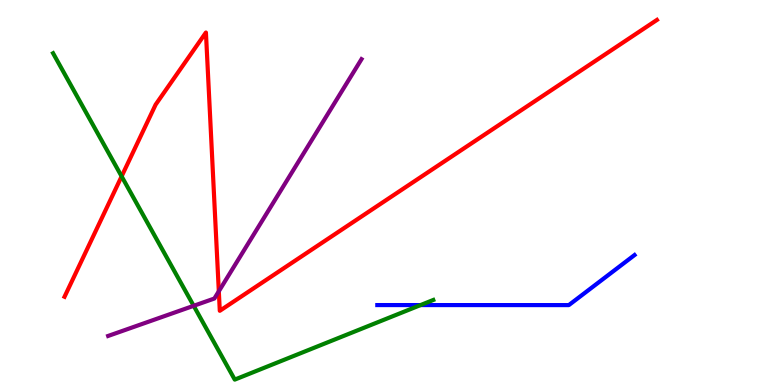[{'lines': ['blue', 'red'], 'intersections': []}, {'lines': ['green', 'red'], 'intersections': [{'x': 1.57, 'y': 5.42}]}, {'lines': ['purple', 'red'], 'intersections': [{'x': 2.82, 'y': 2.43}]}, {'lines': ['blue', 'green'], 'intersections': [{'x': 5.43, 'y': 2.08}]}, {'lines': ['blue', 'purple'], 'intersections': []}, {'lines': ['green', 'purple'], 'intersections': [{'x': 2.5, 'y': 2.06}]}]